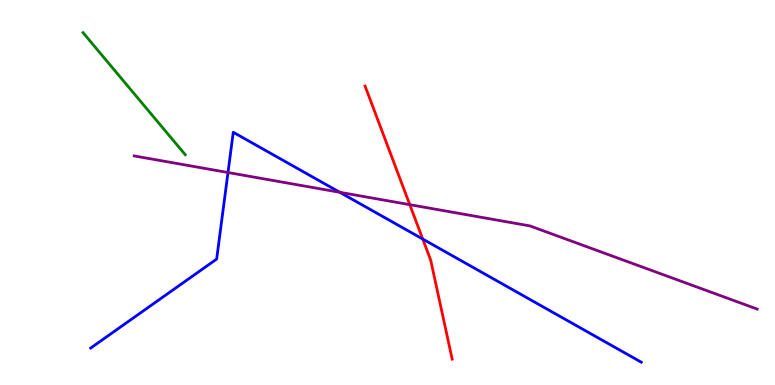[{'lines': ['blue', 'red'], 'intersections': [{'x': 5.45, 'y': 3.79}]}, {'lines': ['green', 'red'], 'intersections': []}, {'lines': ['purple', 'red'], 'intersections': [{'x': 5.29, 'y': 4.68}]}, {'lines': ['blue', 'green'], 'intersections': []}, {'lines': ['blue', 'purple'], 'intersections': [{'x': 2.94, 'y': 5.52}, {'x': 4.38, 'y': 5.01}]}, {'lines': ['green', 'purple'], 'intersections': []}]